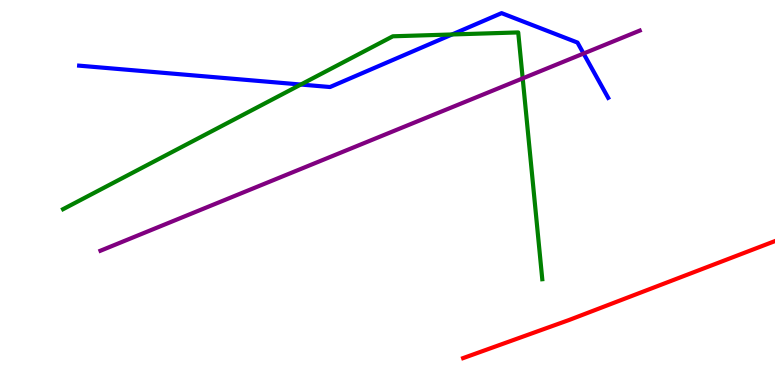[{'lines': ['blue', 'red'], 'intersections': []}, {'lines': ['green', 'red'], 'intersections': []}, {'lines': ['purple', 'red'], 'intersections': []}, {'lines': ['blue', 'green'], 'intersections': [{'x': 3.88, 'y': 7.8}, {'x': 5.83, 'y': 9.1}]}, {'lines': ['blue', 'purple'], 'intersections': [{'x': 7.53, 'y': 8.61}]}, {'lines': ['green', 'purple'], 'intersections': [{'x': 6.74, 'y': 7.96}]}]